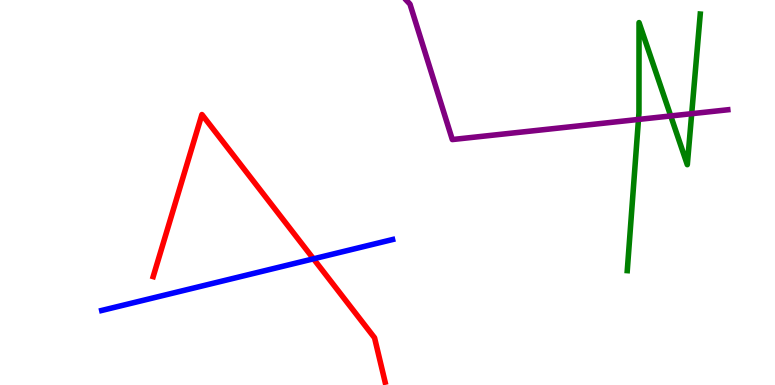[{'lines': ['blue', 'red'], 'intersections': [{'x': 4.04, 'y': 3.28}]}, {'lines': ['green', 'red'], 'intersections': []}, {'lines': ['purple', 'red'], 'intersections': []}, {'lines': ['blue', 'green'], 'intersections': []}, {'lines': ['blue', 'purple'], 'intersections': []}, {'lines': ['green', 'purple'], 'intersections': [{'x': 8.24, 'y': 6.9}, {'x': 8.65, 'y': 6.99}, {'x': 8.93, 'y': 7.05}]}]